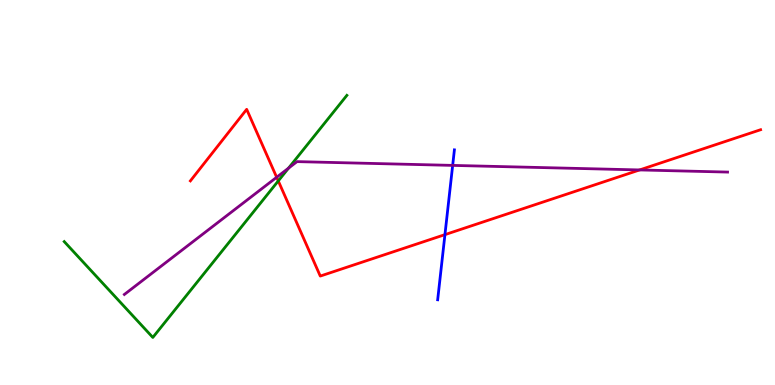[{'lines': ['blue', 'red'], 'intersections': [{'x': 5.74, 'y': 3.91}]}, {'lines': ['green', 'red'], 'intersections': [{'x': 3.59, 'y': 5.3}]}, {'lines': ['purple', 'red'], 'intersections': [{'x': 3.57, 'y': 5.4}, {'x': 8.25, 'y': 5.59}]}, {'lines': ['blue', 'green'], 'intersections': []}, {'lines': ['blue', 'purple'], 'intersections': [{'x': 5.84, 'y': 5.7}]}, {'lines': ['green', 'purple'], 'intersections': [{'x': 3.72, 'y': 5.63}]}]